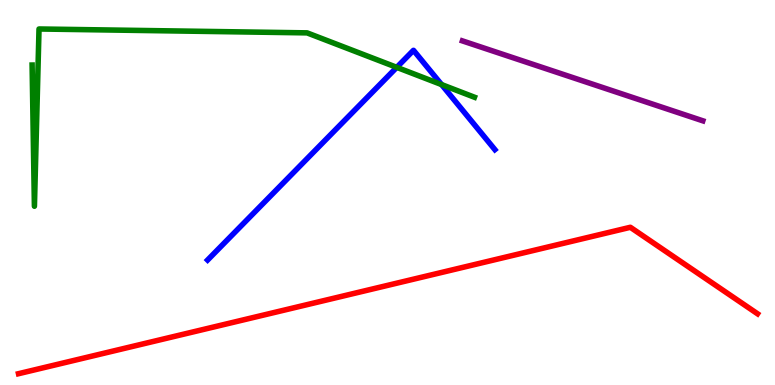[{'lines': ['blue', 'red'], 'intersections': []}, {'lines': ['green', 'red'], 'intersections': []}, {'lines': ['purple', 'red'], 'intersections': []}, {'lines': ['blue', 'green'], 'intersections': [{'x': 5.12, 'y': 8.25}, {'x': 5.7, 'y': 7.8}]}, {'lines': ['blue', 'purple'], 'intersections': []}, {'lines': ['green', 'purple'], 'intersections': []}]